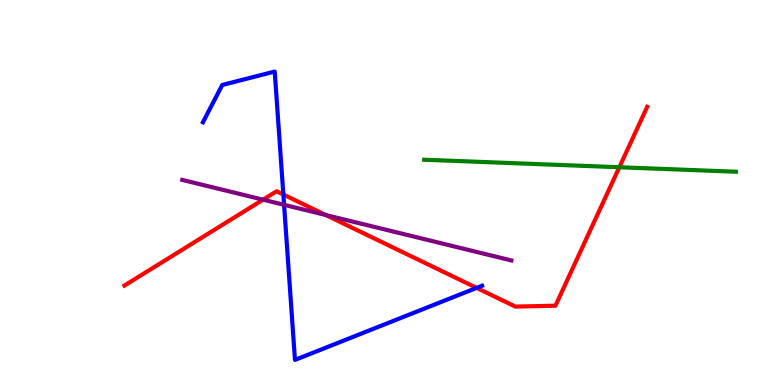[{'lines': ['blue', 'red'], 'intersections': [{'x': 3.66, 'y': 4.95}, {'x': 6.15, 'y': 2.52}]}, {'lines': ['green', 'red'], 'intersections': [{'x': 7.99, 'y': 5.66}]}, {'lines': ['purple', 'red'], 'intersections': [{'x': 3.39, 'y': 4.81}, {'x': 4.2, 'y': 4.41}]}, {'lines': ['blue', 'green'], 'intersections': []}, {'lines': ['blue', 'purple'], 'intersections': [{'x': 3.67, 'y': 4.68}]}, {'lines': ['green', 'purple'], 'intersections': []}]